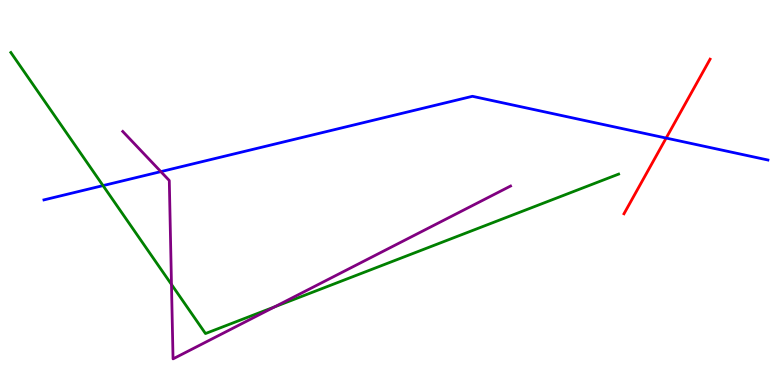[{'lines': ['blue', 'red'], 'intersections': [{'x': 8.6, 'y': 6.41}]}, {'lines': ['green', 'red'], 'intersections': []}, {'lines': ['purple', 'red'], 'intersections': []}, {'lines': ['blue', 'green'], 'intersections': [{'x': 1.33, 'y': 5.18}]}, {'lines': ['blue', 'purple'], 'intersections': [{'x': 2.08, 'y': 5.54}]}, {'lines': ['green', 'purple'], 'intersections': [{'x': 2.21, 'y': 2.61}, {'x': 3.54, 'y': 2.03}]}]